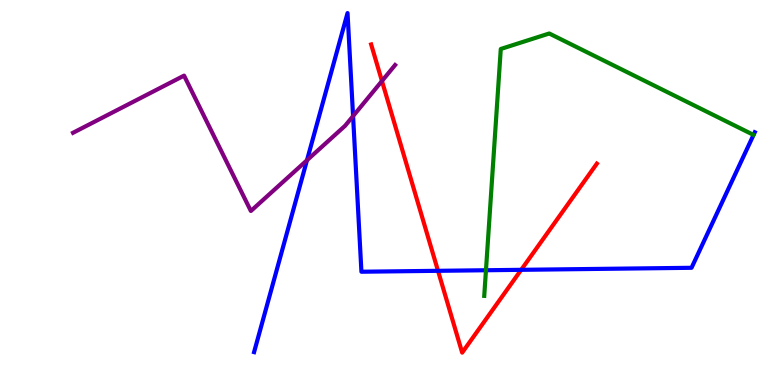[{'lines': ['blue', 'red'], 'intersections': [{'x': 5.65, 'y': 2.97}, {'x': 6.73, 'y': 2.99}]}, {'lines': ['green', 'red'], 'intersections': []}, {'lines': ['purple', 'red'], 'intersections': [{'x': 4.93, 'y': 7.9}]}, {'lines': ['blue', 'green'], 'intersections': [{'x': 6.27, 'y': 2.98}]}, {'lines': ['blue', 'purple'], 'intersections': [{'x': 3.96, 'y': 5.84}, {'x': 4.56, 'y': 6.98}]}, {'lines': ['green', 'purple'], 'intersections': []}]